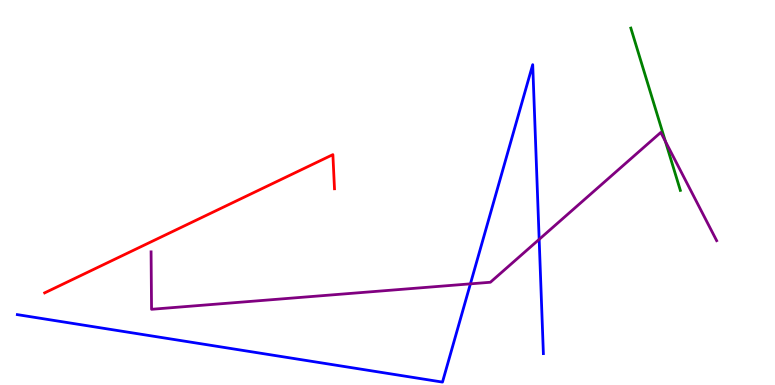[{'lines': ['blue', 'red'], 'intersections': []}, {'lines': ['green', 'red'], 'intersections': []}, {'lines': ['purple', 'red'], 'intersections': []}, {'lines': ['blue', 'green'], 'intersections': []}, {'lines': ['blue', 'purple'], 'intersections': [{'x': 6.07, 'y': 2.63}, {'x': 6.96, 'y': 3.78}]}, {'lines': ['green', 'purple'], 'intersections': [{'x': 8.59, 'y': 6.33}]}]